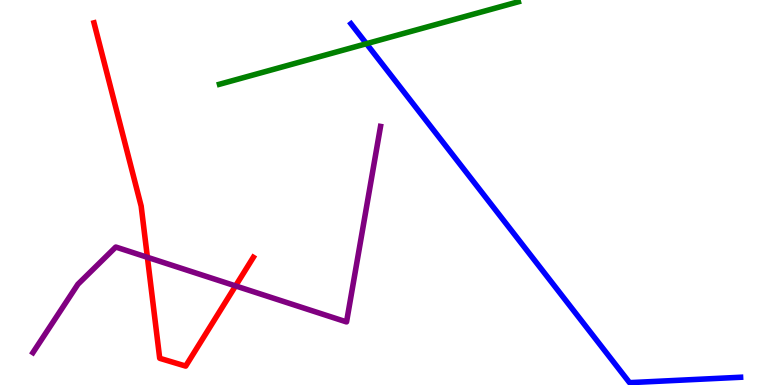[{'lines': ['blue', 'red'], 'intersections': []}, {'lines': ['green', 'red'], 'intersections': []}, {'lines': ['purple', 'red'], 'intersections': [{'x': 1.9, 'y': 3.32}, {'x': 3.04, 'y': 2.57}]}, {'lines': ['blue', 'green'], 'intersections': [{'x': 4.73, 'y': 8.86}]}, {'lines': ['blue', 'purple'], 'intersections': []}, {'lines': ['green', 'purple'], 'intersections': []}]